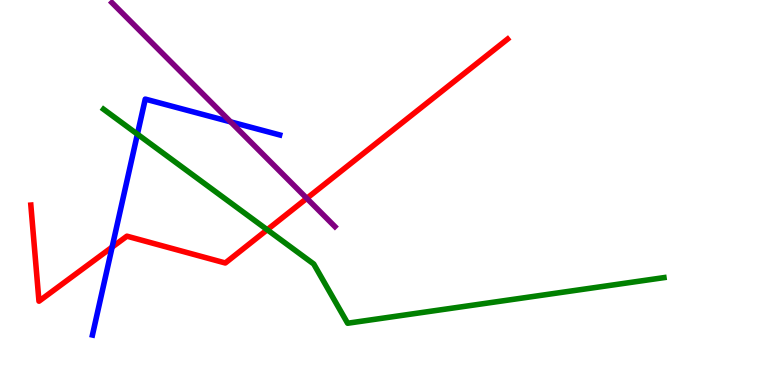[{'lines': ['blue', 'red'], 'intersections': [{'x': 1.45, 'y': 3.58}]}, {'lines': ['green', 'red'], 'intersections': [{'x': 3.45, 'y': 4.03}]}, {'lines': ['purple', 'red'], 'intersections': [{'x': 3.96, 'y': 4.85}]}, {'lines': ['blue', 'green'], 'intersections': [{'x': 1.77, 'y': 6.52}]}, {'lines': ['blue', 'purple'], 'intersections': [{'x': 2.98, 'y': 6.83}]}, {'lines': ['green', 'purple'], 'intersections': []}]